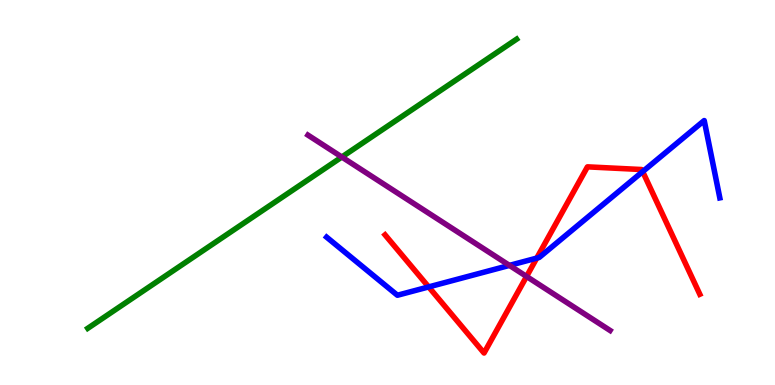[{'lines': ['blue', 'red'], 'intersections': [{'x': 5.53, 'y': 2.55}, {'x': 6.93, 'y': 3.3}, {'x': 8.29, 'y': 5.54}]}, {'lines': ['green', 'red'], 'intersections': []}, {'lines': ['purple', 'red'], 'intersections': [{'x': 6.79, 'y': 2.82}]}, {'lines': ['blue', 'green'], 'intersections': []}, {'lines': ['blue', 'purple'], 'intersections': [{'x': 6.57, 'y': 3.11}]}, {'lines': ['green', 'purple'], 'intersections': [{'x': 4.41, 'y': 5.92}]}]